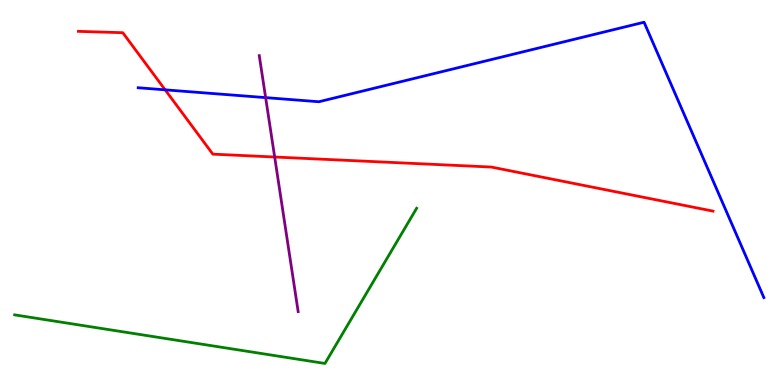[{'lines': ['blue', 'red'], 'intersections': [{'x': 2.13, 'y': 7.67}]}, {'lines': ['green', 'red'], 'intersections': []}, {'lines': ['purple', 'red'], 'intersections': [{'x': 3.54, 'y': 5.92}]}, {'lines': ['blue', 'green'], 'intersections': []}, {'lines': ['blue', 'purple'], 'intersections': [{'x': 3.43, 'y': 7.46}]}, {'lines': ['green', 'purple'], 'intersections': []}]